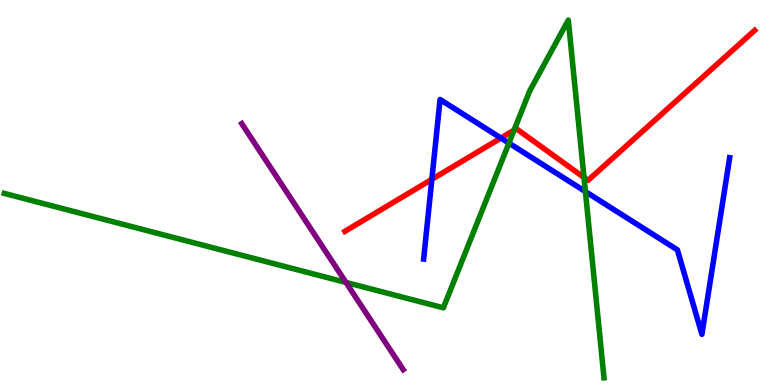[{'lines': ['blue', 'red'], 'intersections': [{'x': 5.57, 'y': 5.34}, {'x': 6.46, 'y': 6.41}]}, {'lines': ['green', 'red'], 'intersections': [{'x': 6.63, 'y': 6.62}, {'x': 7.54, 'y': 5.39}]}, {'lines': ['purple', 'red'], 'intersections': []}, {'lines': ['blue', 'green'], 'intersections': [{'x': 6.57, 'y': 6.28}, {'x': 7.55, 'y': 5.02}]}, {'lines': ['blue', 'purple'], 'intersections': []}, {'lines': ['green', 'purple'], 'intersections': [{'x': 4.46, 'y': 2.66}]}]